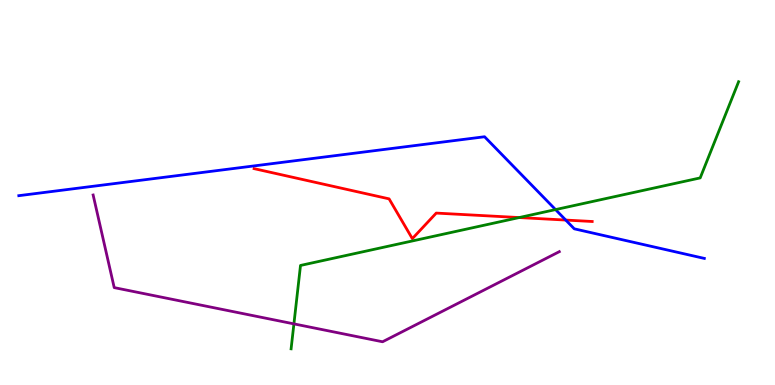[{'lines': ['blue', 'red'], 'intersections': [{'x': 7.3, 'y': 4.28}]}, {'lines': ['green', 'red'], 'intersections': [{'x': 6.7, 'y': 4.35}]}, {'lines': ['purple', 'red'], 'intersections': []}, {'lines': ['blue', 'green'], 'intersections': [{'x': 7.17, 'y': 4.56}]}, {'lines': ['blue', 'purple'], 'intersections': []}, {'lines': ['green', 'purple'], 'intersections': [{'x': 3.79, 'y': 1.59}]}]